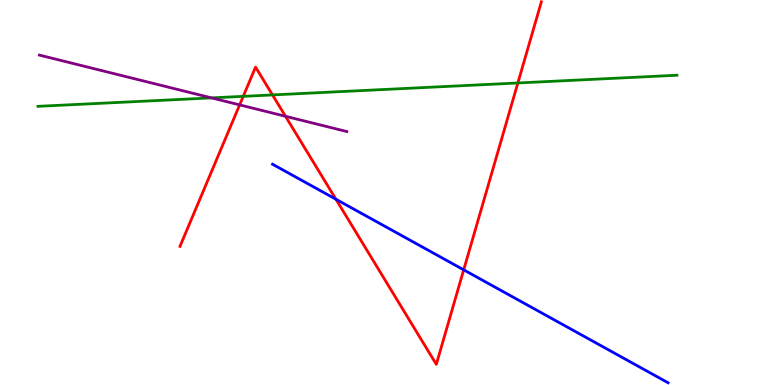[{'lines': ['blue', 'red'], 'intersections': [{'x': 4.33, 'y': 4.82}, {'x': 5.98, 'y': 2.99}]}, {'lines': ['green', 'red'], 'intersections': [{'x': 3.14, 'y': 7.5}, {'x': 3.52, 'y': 7.53}, {'x': 6.68, 'y': 7.84}]}, {'lines': ['purple', 'red'], 'intersections': [{'x': 3.09, 'y': 7.28}, {'x': 3.68, 'y': 6.98}]}, {'lines': ['blue', 'green'], 'intersections': []}, {'lines': ['blue', 'purple'], 'intersections': []}, {'lines': ['green', 'purple'], 'intersections': [{'x': 2.73, 'y': 7.46}]}]